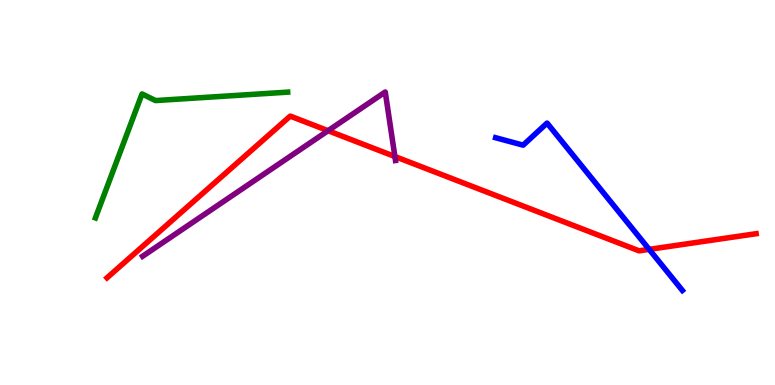[{'lines': ['blue', 'red'], 'intersections': [{'x': 8.38, 'y': 3.52}]}, {'lines': ['green', 'red'], 'intersections': []}, {'lines': ['purple', 'red'], 'intersections': [{'x': 4.23, 'y': 6.6}, {'x': 5.1, 'y': 5.93}]}, {'lines': ['blue', 'green'], 'intersections': []}, {'lines': ['blue', 'purple'], 'intersections': []}, {'lines': ['green', 'purple'], 'intersections': []}]